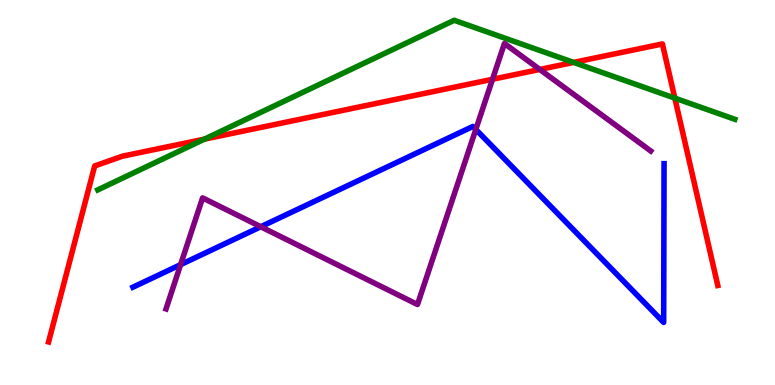[{'lines': ['blue', 'red'], 'intersections': []}, {'lines': ['green', 'red'], 'intersections': [{'x': 2.64, 'y': 6.39}, {'x': 7.4, 'y': 8.38}, {'x': 8.71, 'y': 7.45}]}, {'lines': ['purple', 'red'], 'intersections': [{'x': 6.36, 'y': 7.94}, {'x': 6.96, 'y': 8.2}]}, {'lines': ['blue', 'green'], 'intersections': []}, {'lines': ['blue', 'purple'], 'intersections': [{'x': 2.33, 'y': 3.13}, {'x': 3.36, 'y': 4.11}, {'x': 6.14, 'y': 6.64}]}, {'lines': ['green', 'purple'], 'intersections': []}]